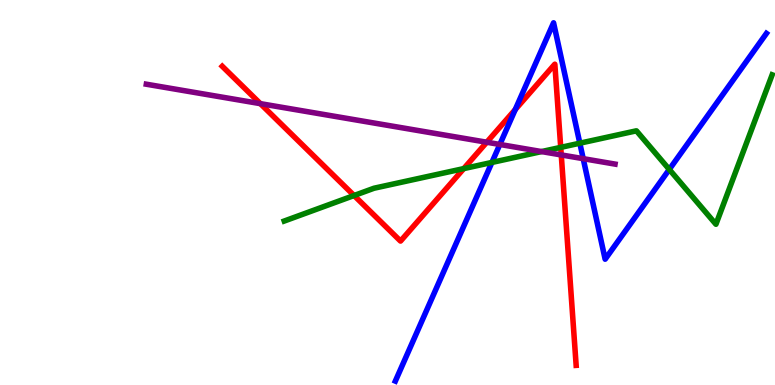[{'lines': ['blue', 'red'], 'intersections': [{'x': 6.65, 'y': 7.15}]}, {'lines': ['green', 'red'], 'intersections': [{'x': 4.57, 'y': 4.92}, {'x': 5.98, 'y': 5.62}, {'x': 7.24, 'y': 6.17}]}, {'lines': ['purple', 'red'], 'intersections': [{'x': 3.36, 'y': 7.31}, {'x': 6.28, 'y': 6.31}, {'x': 7.24, 'y': 5.98}]}, {'lines': ['blue', 'green'], 'intersections': [{'x': 6.35, 'y': 5.78}, {'x': 7.48, 'y': 6.28}, {'x': 8.64, 'y': 5.6}]}, {'lines': ['blue', 'purple'], 'intersections': [{'x': 6.45, 'y': 6.25}, {'x': 7.53, 'y': 5.88}]}, {'lines': ['green', 'purple'], 'intersections': [{'x': 6.99, 'y': 6.06}]}]